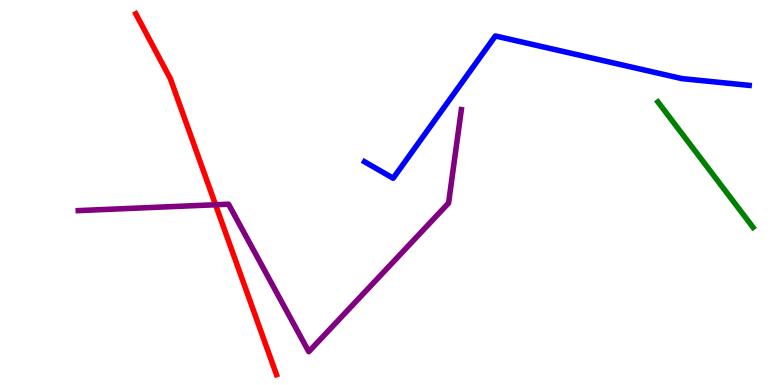[{'lines': ['blue', 'red'], 'intersections': []}, {'lines': ['green', 'red'], 'intersections': []}, {'lines': ['purple', 'red'], 'intersections': [{'x': 2.78, 'y': 4.68}]}, {'lines': ['blue', 'green'], 'intersections': []}, {'lines': ['blue', 'purple'], 'intersections': []}, {'lines': ['green', 'purple'], 'intersections': []}]